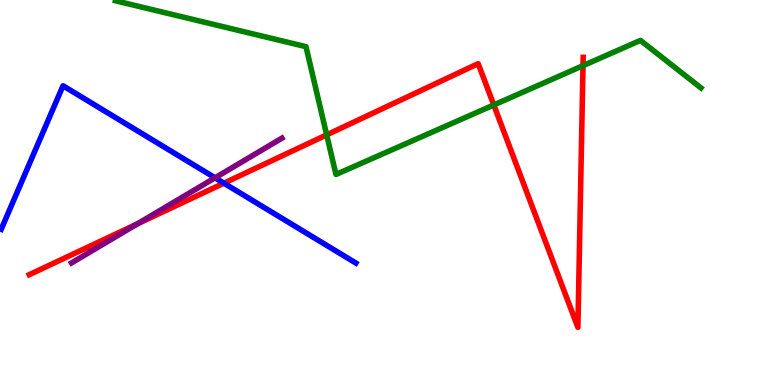[{'lines': ['blue', 'red'], 'intersections': [{'x': 2.89, 'y': 5.24}]}, {'lines': ['green', 'red'], 'intersections': [{'x': 4.22, 'y': 6.5}, {'x': 6.37, 'y': 7.27}, {'x': 7.52, 'y': 8.29}]}, {'lines': ['purple', 'red'], 'intersections': [{'x': 1.77, 'y': 4.19}]}, {'lines': ['blue', 'green'], 'intersections': []}, {'lines': ['blue', 'purple'], 'intersections': [{'x': 2.77, 'y': 5.38}]}, {'lines': ['green', 'purple'], 'intersections': []}]